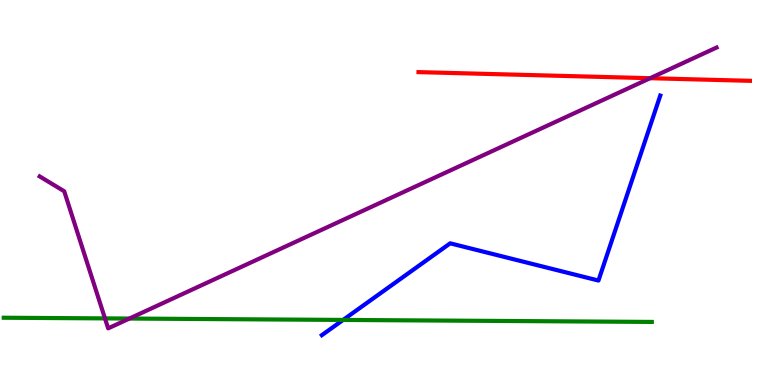[{'lines': ['blue', 'red'], 'intersections': []}, {'lines': ['green', 'red'], 'intersections': []}, {'lines': ['purple', 'red'], 'intersections': [{'x': 8.39, 'y': 7.97}]}, {'lines': ['blue', 'green'], 'intersections': [{'x': 4.43, 'y': 1.69}]}, {'lines': ['blue', 'purple'], 'intersections': []}, {'lines': ['green', 'purple'], 'intersections': [{'x': 1.35, 'y': 1.73}, {'x': 1.67, 'y': 1.73}]}]